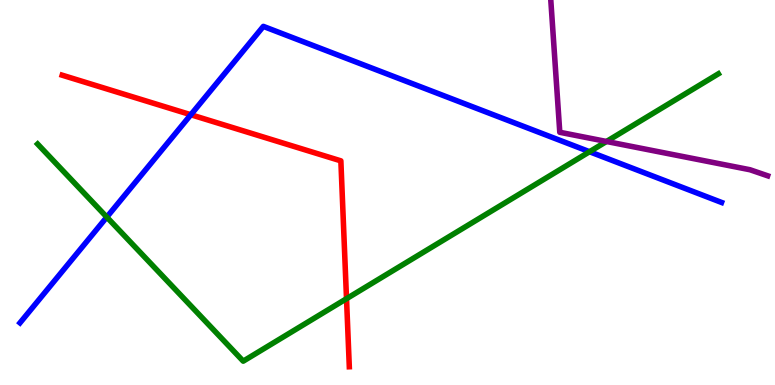[{'lines': ['blue', 'red'], 'intersections': [{'x': 2.46, 'y': 7.02}]}, {'lines': ['green', 'red'], 'intersections': [{'x': 4.47, 'y': 2.24}]}, {'lines': ['purple', 'red'], 'intersections': []}, {'lines': ['blue', 'green'], 'intersections': [{'x': 1.38, 'y': 4.36}, {'x': 7.61, 'y': 6.06}]}, {'lines': ['blue', 'purple'], 'intersections': []}, {'lines': ['green', 'purple'], 'intersections': [{'x': 7.83, 'y': 6.33}]}]